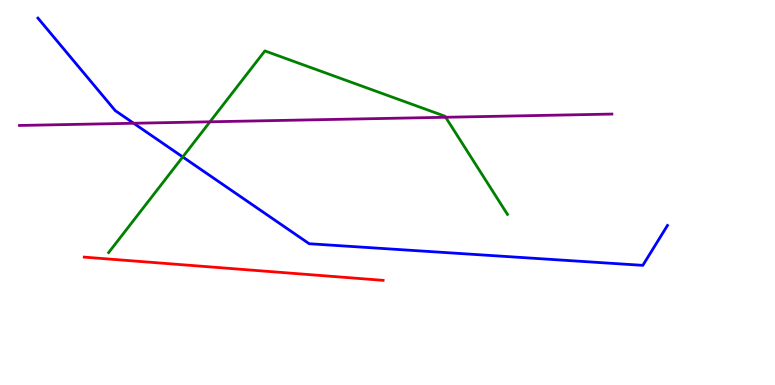[{'lines': ['blue', 'red'], 'intersections': []}, {'lines': ['green', 'red'], 'intersections': []}, {'lines': ['purple', 'red'], 'intersections': []}, {'lines': ['blue', 'green'], 'intersections': [{'x': 2.36, 'y': 5.92}]}, {'lines': ['blue', 'purple'], 'intersections': [{'x': 1.72, 'y': 6.8}]}, {'lines': ['green', 'purple'], 'intersections': [{'x': 2.71, 'y': 6.84}, {'x': 5.75, 'y': 6.95}]}]